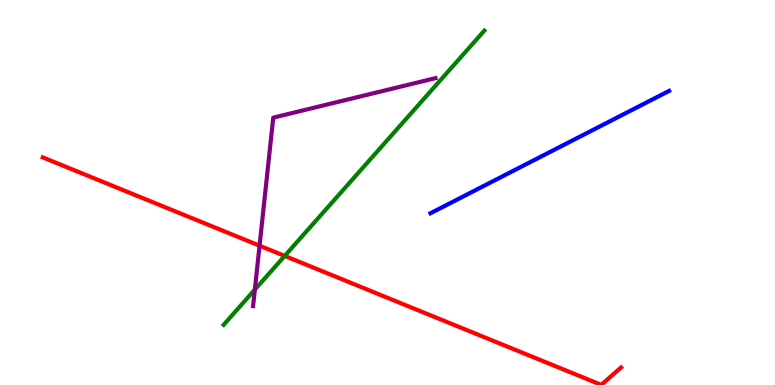[{'lines': ['blue', 'red'], 'intersections': []}, {'lines': ['green', 'red'], 'intersections': [{'x': 3.67, 'y': 3.35}]}, {'lines': ['purple', 'red'], 'intersections': [{'x': 3.35, 'y': 3.62}]}, {'lines': ['blue', 'green'], 'intersections': []}, {'lines': ['blue', 'purple'], 'intersections': []}, {'lines': ['green', 'purple'], 'intersections': [{'x': 3.29, 'y': 2.48}]}]